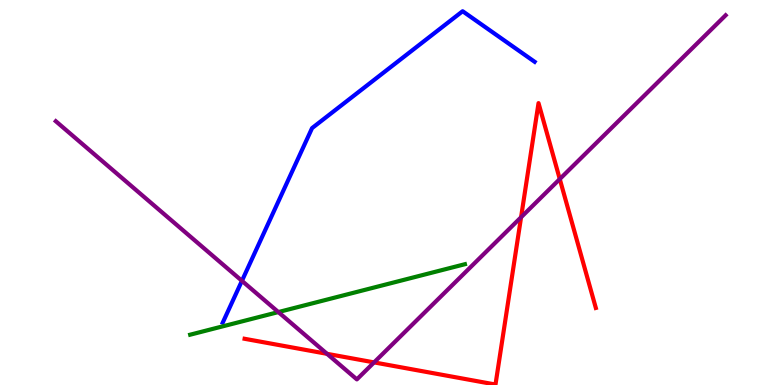[{'lines': ['blue', 'red'], 'intersections': []}, {'lines': ['green', 'red'], 'intersections': []}, {'lines': ['purple', 'red'], 'intersections': [{'x': 4.22, 'y': 0.81}, {'x': 4.83, 'y': 0.587}, {'x': 6.72, 'y': 4.36}, {'x': 7.22, 'y': 5.35}]}, {'lines': ['blue', 'green'], 'intersections': []}, {'lines': ['blue', 'purple'], 'intersections': [{'x': 3.12, 'y': 2.71}]}, {'lines': ['green', 'purple'], 'intersections': [{'x': 3.59, 'y': 1.89}]}]